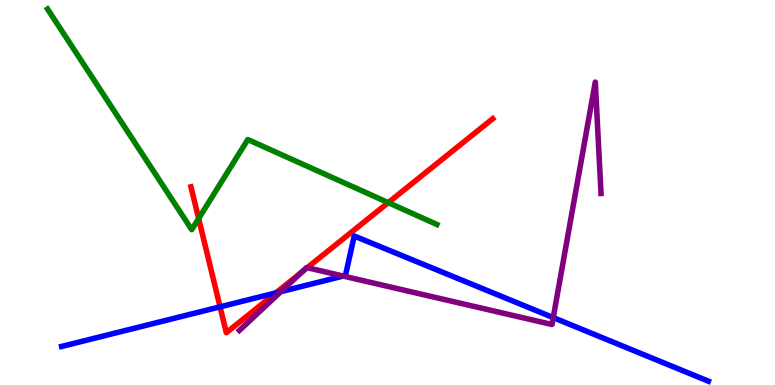[{'lines': ['blue', 'red'], 'intersections': [{'x': 2.84, 'y': 2.03}, {'x': 3.56, 'y': 2.39}]}, {'lines': ['green', 'red'], 'intersections': [{'x': 2.56, 'y': 4.32}, {'x': 5.01, 'y': 4.74}]}, {'lines': ['purple', 'red'], 'intersections': [{'x': 3.89, 'y': 2.93}, {'x': 3.96, 'y': 3.05}]}, {'lines': ['blue', 'green'], 'intersections': []}, {'lines': ['blue', 'purple'], 'intersections': [{'x': 3.62, 'y': 2.43}, {'x': 4.43, 'y': 2.83}, {'x': 7.14, 'y': 1.75}]}, {'lines': ['green', 'purple'], 'intersections': []}]